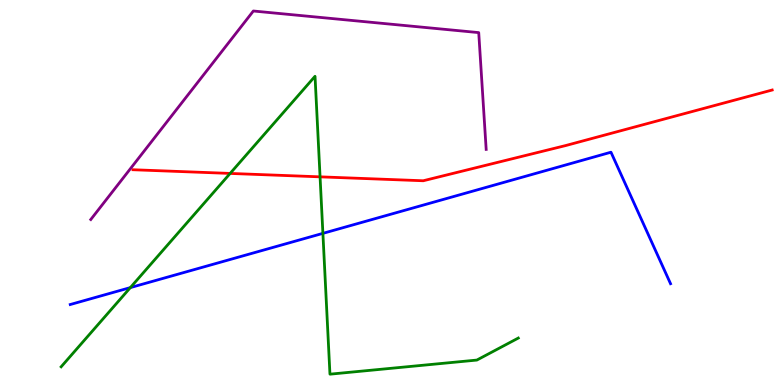[{'lines': ['blue', 'red'], 'intersections': []}, {'lines': ['green', 'red'], 'intersections': [{'x': 2.97, 'y': 5.5}, {'x': 4.13, 'y': 5.41}]}, {'lines': ['purple', 'red'], 'intersections': []}, {'lines': ['blue', 'green'], 'intersections': [{'x': 1.68, 'y': 2.53}, {'x': 4.17, 'y': 3.94}]}, {'lines': ['blue', 'purple'], 'intersections': []}, {'lines': ['green', 'purple'], 'intersections': []}]